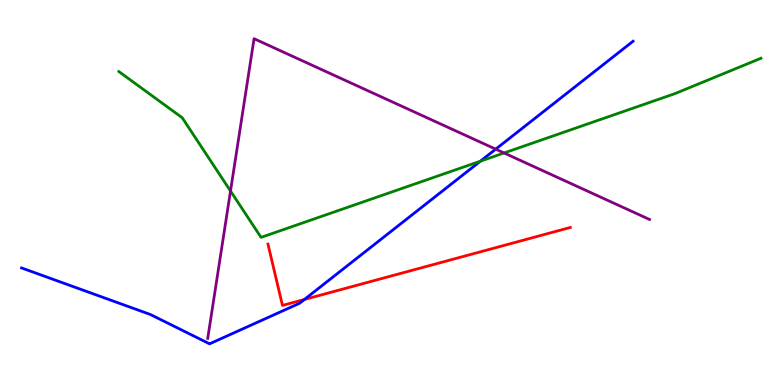[{'lines': ['blue', 'red'], 'intersections': [{'x': 3.93, 'y': 2.22}]}, {'lines': ['green', 'red'], 'intersections': []}, {'lines': ['purple', 'red'], 'intersections': []}, {'lines': ['blue', 'green'], 'intersections': [{'x': 6.2, 'y': 5.81}]}, {'lines': ['blue', 'purple'], 'intersections': [{'x': 6.4, 'y': 6.13}]}, {'lines': ['green', 'purple'], 'intersections': [{'x': 2.97, 'y': 5.04}, {'x': 6.5, 'y': 6.03}]}]